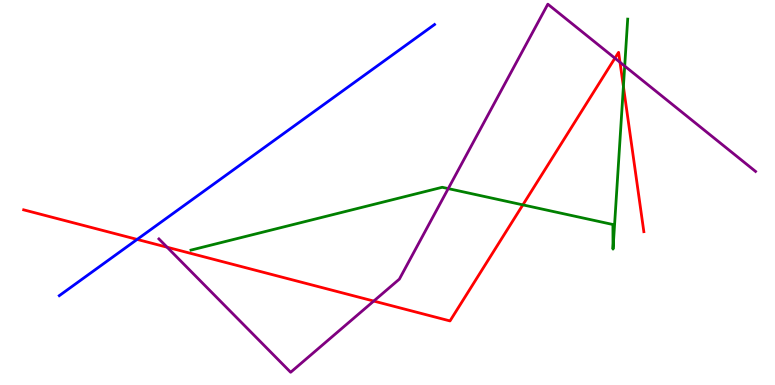[{'lines': ['blue', 'red'], 'intersections': [{'x': 1.77, 'y': 3.78}]}, {'lines': ['green', 'red'], 'intersections': [{'x': 6.75, 'y': 4.68}, {'x': 8.04, 'y': 7.75}]}, {'lines': ['purple', 'red'], 'intersections': [{'x': 2.16, 'y': 3.58}, {'x': 4.82, 'y': 2.18}, {'x': 7.93, 'y': 8.49}, {'x': 8.0, 'y': 8.38}]}, {'lines': ['blue', 'green'], 'intersections': []}, {'lines': ['blue', 'purple'], 'intersections': []}, {'lines': ['green', 'purple'], 'intersections': [{'x': 5.78, 'y': 5.1}, {'x': 8.06, 'y': 8.28}]}]